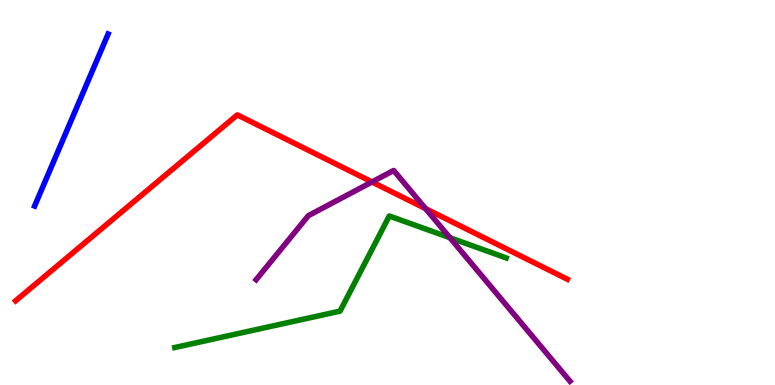[{'lines': ['blue', 'red'], 'intersections': []}, {'lines': ['green', 'red'], 'intersections': []}, {'lines': ['purple', 'red'], 'intersections': [{'x': 4.8, 'y': 5.27}, {'x': 5.49, 'y': 4.58}]}, {'lines': ['blue', 'green'], 'intersections': []}, {'lines': ['blue', 'purple'], 'intersections': []}, {'lines': ['green', 'purple'], 'intersections': [{'x': 5.81, 'y': 3.83}]}]